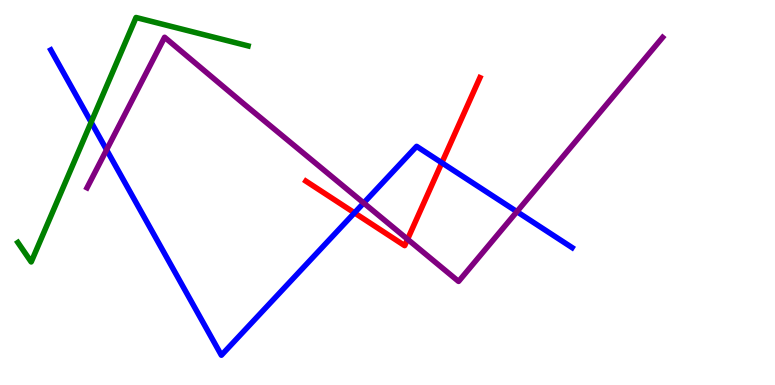[{'lines': ['blue', 'red'], 'intersections': [{'x': 4.57, 'y': 4.47}, {'x': 5.7, 'y': 5.77}]}, {'lines': ['green', 'red'], 'intersections': []}, {'lines': ['purple', 'red'], 'intersections': [{'x': 5.26, 'y': 3.79}]}, {'lines': ['blue', 'green'], 'intersections': [{'x': 1.18, 'y': 6.83}]}, {'lines': ['blue', 'purple'], 'intersections': [{'x': 1.38, 'y': 6.11}, {'x': 4.69, 'y': 4.73}, {'x': 6.67, 'y': 4.5}]}, {'lines': ['green', 'purple'], 'intersections': []}]